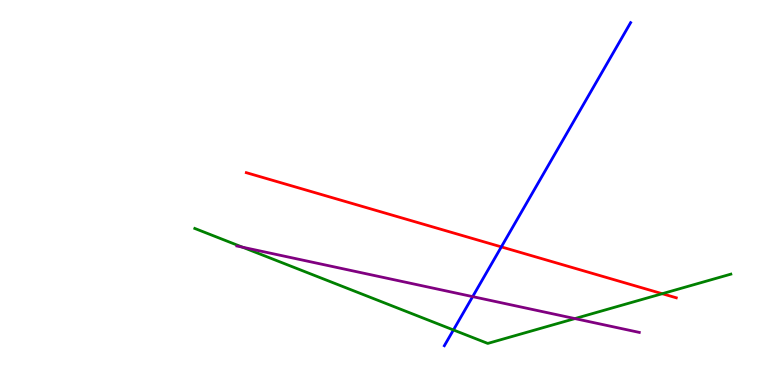[{'lines': ['blue', 'red'], 'intersections': [{'x': 6.47, 'y': 3.59}]}, {'lines': ['green', 'red'], 'intersections': [{'x': 8.54, 'y': 2.37}]}, {'lines': ['purple', 'red'], 'intersections': []}, {'lines': ['blue', 'green'], 'intersections': [{'x': 5.85, 'y': 1.43}]}, {'lines': ['blue', 'purple'], 'intersections': [{'x': 6.1, 'y': 2.3}]}, {'lines': ['green', 'purple'], 'intersections': [{'x': 3.13, 'y': 3.58}, {'x': 7.42, 'y': 1.73}]}]